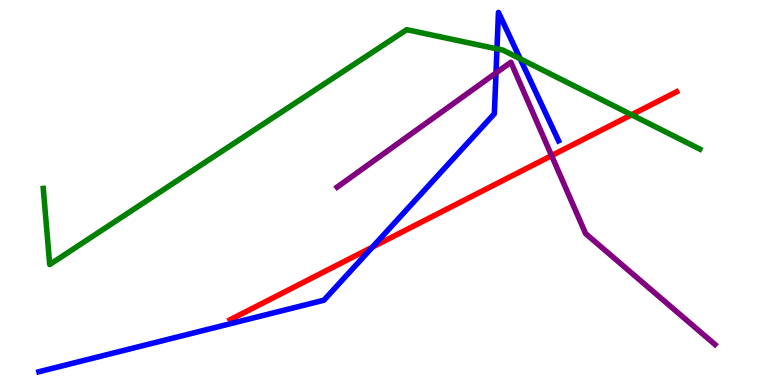[{'lines': ['blue', 'red'], 'intersections': [{'x': 4.81, 'y': 3.58}]}, {'lines': ['green', 'red'], 'intersections': [{'x': 8.15, 'y': 7.02}]}, {'lines': ['purple', 'red'], 'intersections': [{'x': 7.12, 'y': 5.96}]}, {'lines': ['blue', 'green'], 'intersections': [{'x': 6.41, 'y': 8.73}, {'x': 6.71, 'y': 8.47}]}, {'lines': ['blue', 'purple'], 'intersections': [{'x': 6.4, 'y': 8.11}]}, {'lines': ['green', 'purple'], 'intersections': []}]